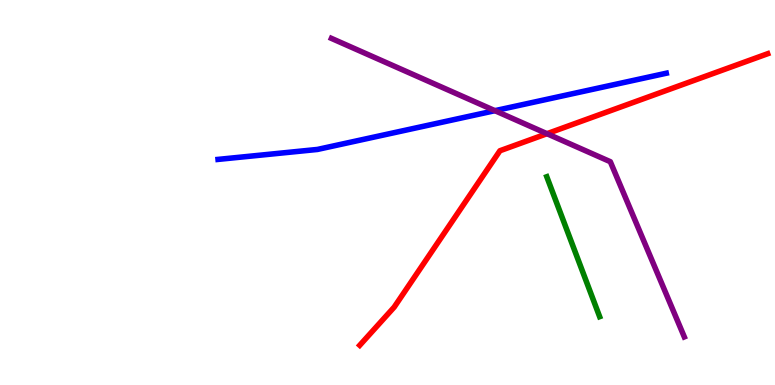[{'lines': ['blue', 'red'], 'intersections': []}, {'lines': ['green', 'red'], 'intersections': []}, {'lines': ['purple', 'red'], 'intersections': [{'x': 7.06, 'y': 6.53}]}, {'lines': ['blue', 'green'], 'intersections': []}, {'lines': ['blue', 'purple'], 'intersections': [{'x': 6.39, 'y': 7.13}]}, {'lines': ['green', 'purple'], 'intersections': []}]